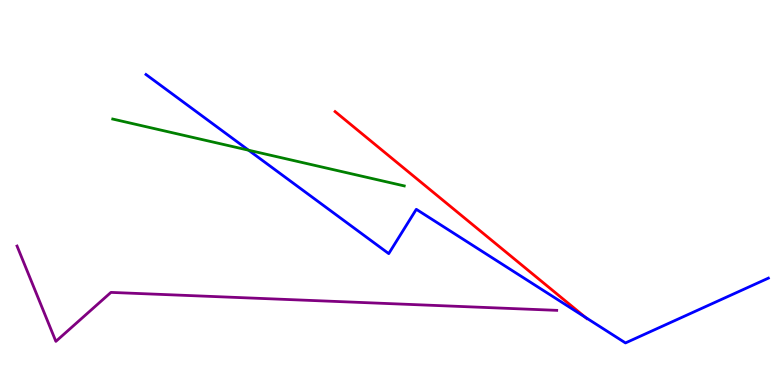[{'lines': ['blue', 'red'], 'intersections': [{'x': 7.55, 'y': 1.76}]}, {'lines': ['green', 'red'], 'intersections': []}, {'lines': ['purple', 'red'], 'intersections': []}, {'lines': ['blue', 'green'], 'intersections': [{'x': 3.21, 'y': 6.1}]}, {'lines': ['blue', 'purple'], 'intersections': []}, {'lines': ['green', 'purple'], 'intersections': []}]